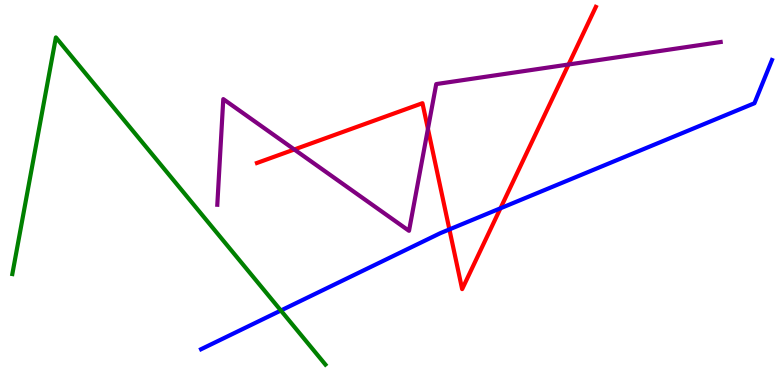[{'lines': ['blue', 'red'], 'intersections': [{'x': 5.8, 'y': 4.04}, {'x': 6.46, 'y': 4.59}]}, {'lines': ['green', 'red'], 'intersections': []}, {'lines': ['purple', 'red'], 'intersections': [{'x': 3.8, 'y': 6.12}, {'x': 5.52, 'y': 6.65}, {'x': 7.34, 'y': 8.32}]}, {'lines': ['blue', 'green'], 'intersections': [{'x': 3.62, 'y': 1.93}]}, {'lines': ['blue', 'purple'], 'intersections': []}, {'lines': ['green', 'purple'], 'intersections': []}]